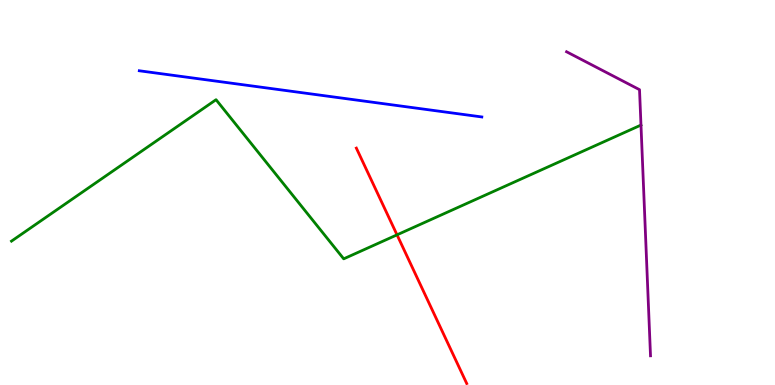[{'lines': ['blue', 'red'], 'intersections': []}, {'lines': ['green', 'red'], 'intersections': [{'x': 5.12, 'y': 3.9}]}, {'lines': ['purple', 'red'], 'intersections': []}, {'lines': ['blue', 'green'], 'intersections': []}, {'lines': ['blue', 'purple'], 'intersections': []}, {'lines': ['green', 'purple'], 'intersections': []}]